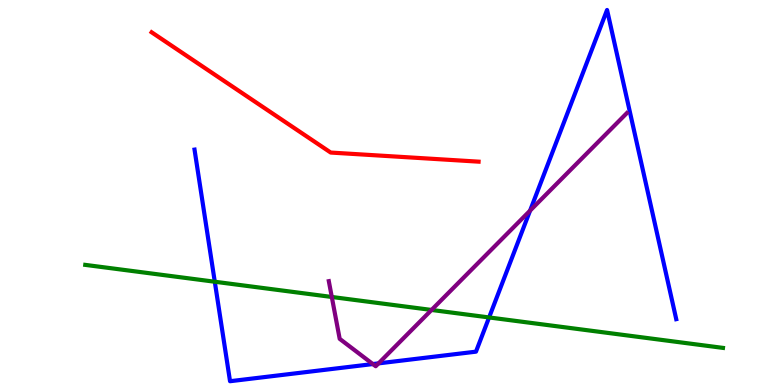[{'lines': ['blue', 'red'], 'intersections': []}, {'lines': ['green', 'red'], 'intersections': []}, {'lines': ['purple', 'red'], 'intersections': []}, {'lines': ['blue', 'green'], 'intersections': [{'x': 2.77, 'y': 2.68}, {'x': 6.31, 'y': 1.75}]}, {'lines': ['blue', 'purple'], 'intersections': [{'x': 4.81, 'y': 0.544}, {'x': 4.88, 'y': 0.562}, {'x': 6.84, 'y': 4.53}]}, {'lines': ['green', 'purple'], 'intersections': [{'x': 4.28, 'y': 2.29}, {'x': 5.57, 'y': 1.95}]}]